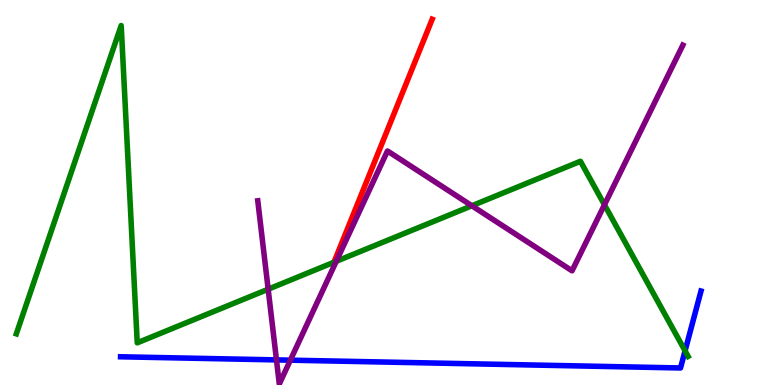[{'lines': ['blue', 'red'], 'intersections': []}, {'lines': ['green', 'red'], 'intersections': []}, {'lines': ['purple', 'red'], 'intersections': []}, {'lines': ['blue', 'green'], 'intersections': [{'x': 8.84, 'y': 0.887}]}, {'lines': ['blue', 'purple'], 'intersections': [{'x': 3.57, 'y': 0.652}, {'x': 3.75, 'y': 0.645}]}, {'lines': ['green', 'purple'], 'intersections': [{'x': 3.46, 'y': 2.49}, {'x': 4.34, 'y': 3.21}, {'x': 6.09, 'y': 4.66}, {'x': 7.8, 'y': 4.68}]}]